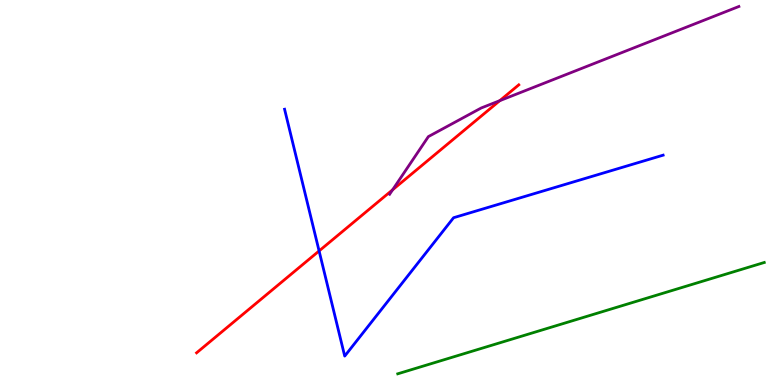[{'lines': ['blue', 'red'], 'intersections': [{'x': 4.12, 'y': 3.48}]}, {'lines': ['green', 'red'], 'intersections': []}, {'lines': ['purple', 'red'], 'intersections': [{'x': 5.07, 'y': 5.07}, {'x': 6.45, 'y': 7.39}]}, {'lines': ['blue', 'green'], 'intersections': []}, {'lines': ['blue', 'purple'], 'intersections': []}, {'lines': ['green', 'purple'], 'intersections': []}]